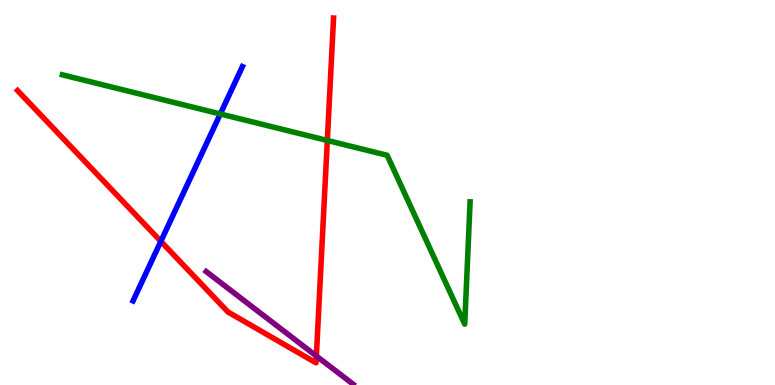[{'lines': ['blue', 'red'], 'intersections': [{'x': 2.08, 'y': 3.73}]}, {'lines': ['green', 'red'], 'intersections': [{'x': 4.22, 'y': 6.35}]}, {'lines': ['purple', 'red'], 'intersections': [{'x': 4.08, 'y': 0.753}]}, {'lines': ['blue', 'green'], 'intersections': [{'x': 2.84, 'y': 7.04}]}, {'lines': ['blue', 'purple'], 'intersections': []}, {'lines': ['green', 'purple'], 'intersections': []}]